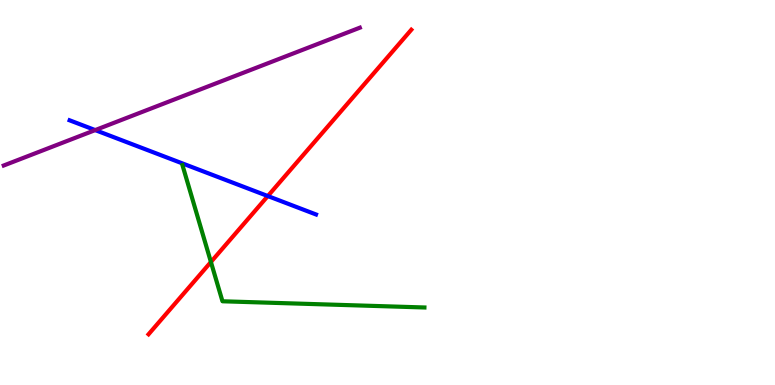[{'lines': ['blue', 'red'], 'intersections': [{'x': 3.46, 'y': 4.91}]}, {'lines': ['green', 'red'], 'intersections': [{'x': 2.72, 'y': 3.2}]}, {'lines': ['purple', 'red'], 'intersections': []}, {'lines': ['blue', 'green'], 'intersections': []}, {'lines': ['blue', 'purple'], 'intersections': [{'x': 1.23, 'y': 6.62}]}, {'lines': ['green', 'purple'], 'intersections': []}]